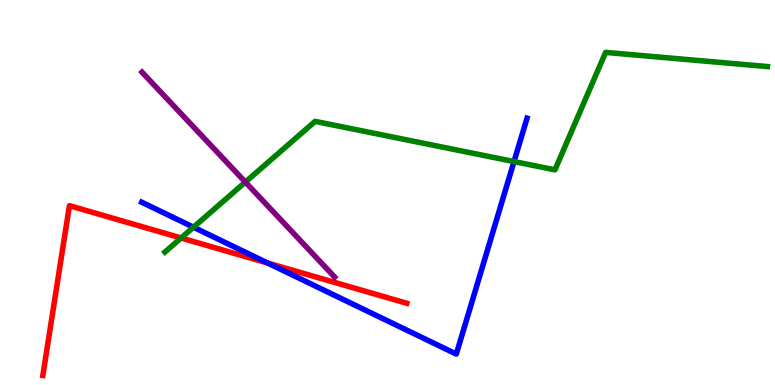[{'lines': ['blue', 'red'], 'intersections': [{'x': 3.45, 'y': 3.17}]}, {'lines': ['green', 'red'], 'intersections': [{'x': 2.34, 'y': 3.82}]}, {'lines': ['purple', 'red'], 'intersections': []}, {'lines': ['blue', 'green'], 'intersections': [{'x': 2.5, 'y': 4.1}, {'x': 6.63, 'y': 5.8}]}, {'lines': ['blue', 'purple'], 'intersections': []}, {'lines': ['green', 'purple'], 'intersections': [{'x': 3.17, 'y': 5.27}]}]